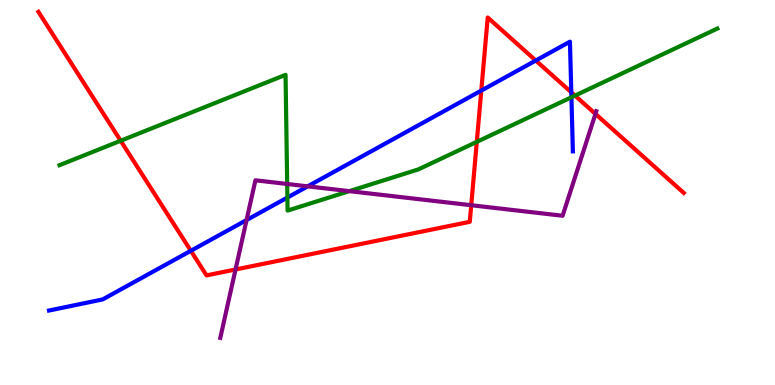[{'lines': ['blue', 'red'], 'intersections': [{'x': 2.46, 'y': 3.49}, {'x': 6.21, 'y': 7.65}, {'x': 6.91, 'y': 8.43}, {'x': 7.37, 'y': 7.6}]}, {'lines': ['green', 'red'], 'intersections': [{'x': 1.56, 'y': 6.34}, {'x': 6.15, 'y': 6.32}, {'x': 7.42, 'y': 7.52}]}, {'lines': ['purple', 'red'], 'intersections': [{'x': 3.04, 'y': 3.0}, {'x': 6.08, 'y': 4.67}, {'x': 7.68, 'y': 7.04}]}, {'lines': ['blue', 'green'], 'intersections': [{'x': 3.71, 'y': 4.87}, {'x': 7.37, 'y': 7.47}]}, {'lines': ['blue', 'purple'], 'intersections': [{'x': 3.18, 'y': 4.28}, {'x': 3.97, 'y': 5.16}]}, {'lines': ['green', 'purple'], 'intersections': [{'x': 3.71, 'y': 5.22}, {'x': 4.51, 'y': 5.04}]}]